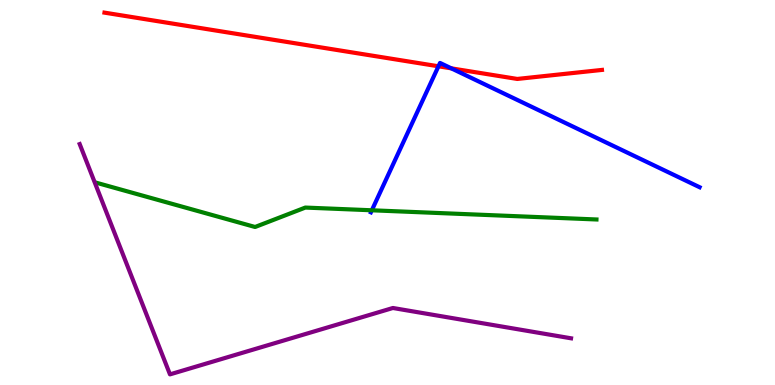[{'lines': ['blue', 'red'], 'intersections': [{'x': 5.66, 'y': 8.28}, {'x': 5.82, 'y': 8.22}]}, {'lines': ['green', 'red'], 'intersections': []}, {'lines': ['purple', 'red'], 'intersections': []}, {'lines': ['blue', 'green'], 'intersections': [{'x': 4.8, 'y': 4.54}]}, {'lines': ['blue', 'purple'], 'intersections': []}, {'lines': ['green', 'purple'], 'intersections': []}]